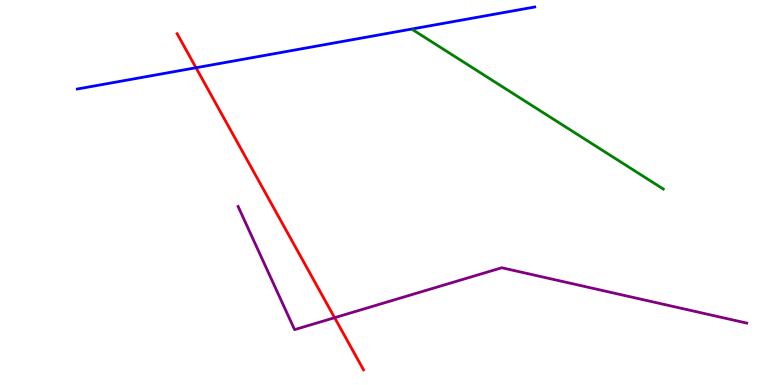[{'lines': ['blue', 'red'], 'intersections': [{'x': 2.53, 'y': 8.24}]}, {'lines': ['green', 'red'], 'intersections': []}, {'lines': ['purple', 'red'], 'intersections': [{'x': 4.32, 'y': 1.75}]}, {'lines': ['blue', 'green'], 'intersections': []}, {'lines': ['blue', 'purple'], 'intersections': []}, {'lines': ['green', 'purple'], 'intersections': []}]